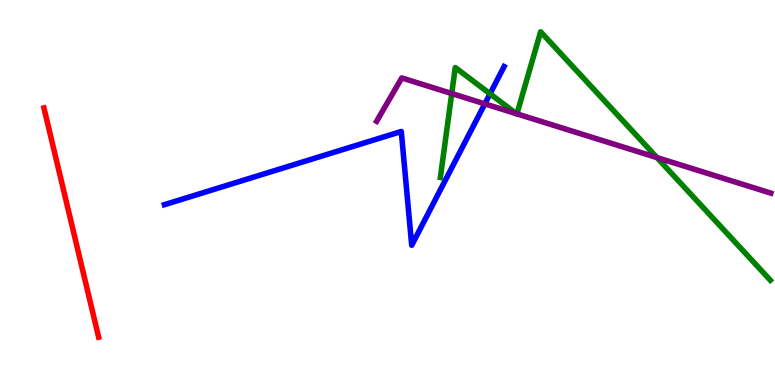[{'lines': ['blue', 'red'], 'intersections': []}, {'lines': ['green', 'red'], 'intersections': []}, {'lines': ['purple', 'red'], 'intersections': []}, {'lines': ['blue', 'green'], 'intersections': [{'x': 6.32, 'y': 7.56}]}, {'lines': ['blue', 'purple'], 'intersections': [{'x': 6.26, 'y': 7.3}]}, {'lines': ['green', 'purple'], 'intersections': [{'x': 5.83, 'y': 7.57}, {'x': 6.66, 'y': 7.05}, {'x': 6.67, 'y': 7.04}, {'x': 8.48, 'y': 5.91}]}]